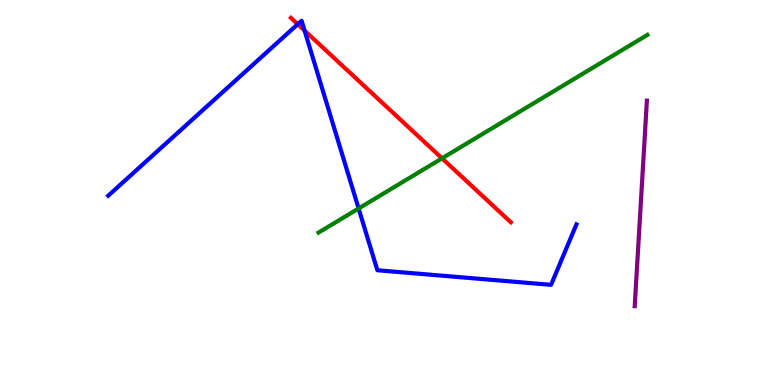[{'lines': ['blue', 'red'], 'intersections': [{'x': 3.84, 'y': 9.37}, {'x': 3.93, 'y': 9.21}]}, {'lines': ['green', 'red'], 'intersections': [{'x': 5.7, 'y': 5.89}]}, {'lines': ['purple', 'red'], 'intersections': []}, {'lines': ['blue', 'green'], 'intersections': [{'x': 4.63, 'y': 4.58}]}, {'lines': ['blue', 'purple'], 'intersections': []}, {'lines': ['green', 'purple'], 'intersections': []}]